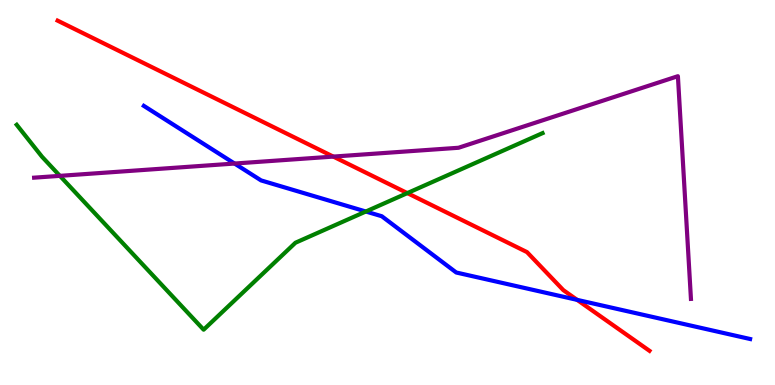[{'lines': ['blue', 'red'], 'intersections': [{'x': 7.45, 'y': 2.21}]}, {'lines': ['green', 'red'], 'intersections': [{'x': 5.26, 'y': 4.98}]}, {'lines': ['purple', 'red'], 'intersections': [{'x': 4.3, 'y': 5.93}]}, {'lines': ['blue', 'green'], 'intersections': [{'x': 4.72, 'y': 4.51}]}, {'lines': ['blue', 'purple'], 'intersections': [{'x': 3.03, 'y': 5.75}]}, {'lines': ['green', 'purple'], 'intersections': [{'x': 0.773, 'y': 5.43}]}]